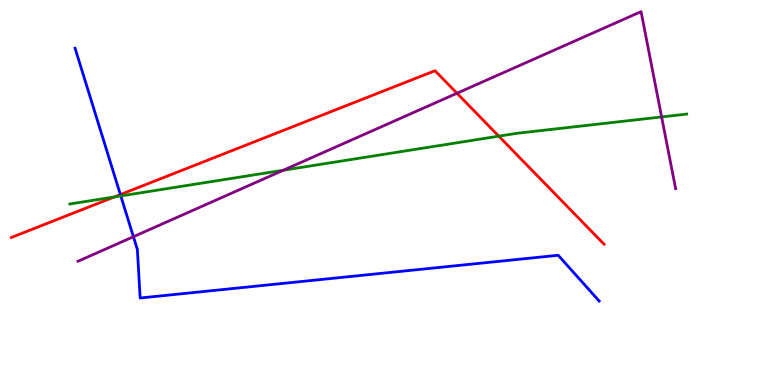[{'lines': ['blue', 'red'], 'intersections': [{'x': 1.55, 'y': 4.95}]}, {'lines': ['green', 'red'], 'intersections': [{'x': 1.47, 'y': 4.88}, {'x': 6.44, 'y': 6.46}]}, {'lines': ['purple', 'red'], 'intersections': [{'x': 5.9, 'y': 7.58}]}, {'lines': ['blue', 'green'], 'intersections': [{'x': 1.56, 'y': 4.91}]}, {'lines': ['blue', 'purple'], 'intersections': [{'x': 1.72, 'y': 3.85}]}, {'lines': ['green', 'purple'], 'intersections': [{'x': 3.66, 'y': 5.58}, {'x': 8.54, 'y': 6.96}]}]